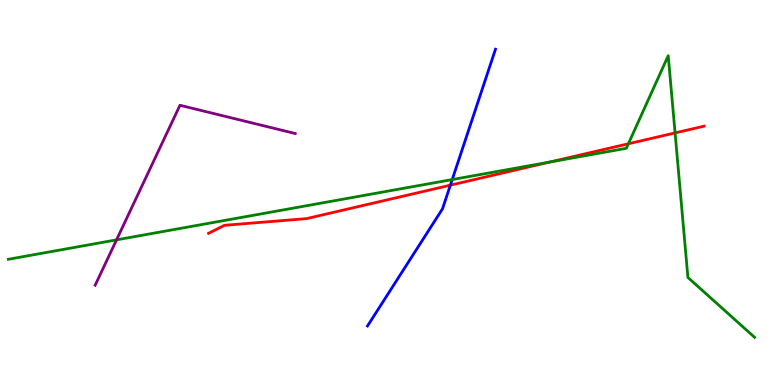[{'lines': ['blue', 'red'], 'intersections': [{'x': 5.81, 'y': 5.19}]}, {'lines': ['green', 'red'], 'intersections': [{'x': 7.09, 'y': 5.79}, {'x': 8.11, 'y': 6.27}, {'x': 8.71, 'y': 6.55}]}, {'lines': ['purple', 'red'], 'intersections': []}, {'lines': ['blue', 'green'], 'intersections': [{'x': 5.84, 'y': 5.34}]}, {'lines': ['blue', 'purple'], 'intersections': []}, {'lines': ['green', 'purple'], 'intersections': [{'x': 1.5, 'y': 3.77}]}]